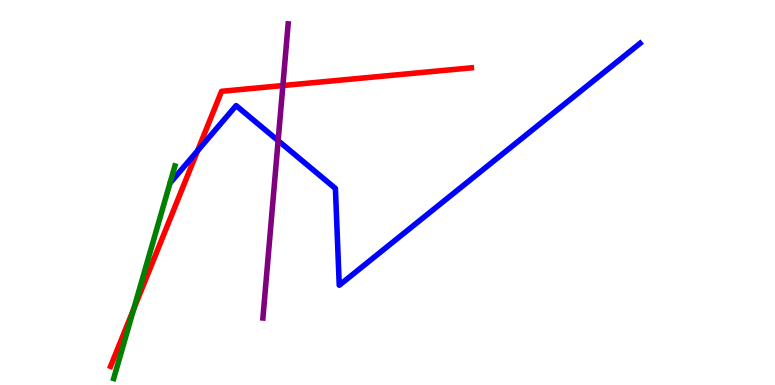[{'lines': ['blue', 'red'], 'intersections': [{'x': 2.55, 'y': 6.08}]}, {'lines': ['green', 'red'], 'intersections': [{'x': 1.73, 'y': 1.97}]}, {'lines': ['purple', 'red'], 'intersections': [{'x': 3.65, 'y': 7.78}]}, {'lines': ['blue', 'green'], 'intersections': []}, {'lines': ['blue', 'purple'], 'intersections': [{'x': 3.59, 'y': 6.35}]}, {'lines': ['green', 'purple'], 'intersections': []}]